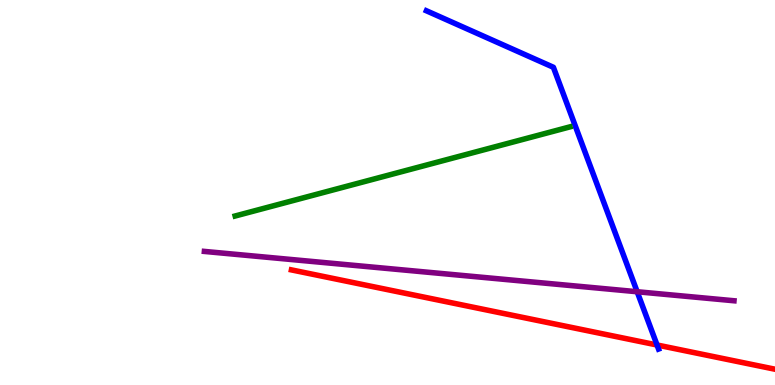[{'lines': ['blue', 'red'], 'intersections': [{'x': 8.48, 'y': 1.04}]}, {'lines': ['green', 'red'], 'intersections': []}, {'lines': ['purple', 'red'], 'intersections': []}, {'lines': ['blue', 'green'], 'intersections': []}, {'lines': ['blue', 'purple'], 'intersections': [{'x': 8.22, 'y': 2.42}]}, {'lines': ['green', 'purple'], 'intersections': []}]